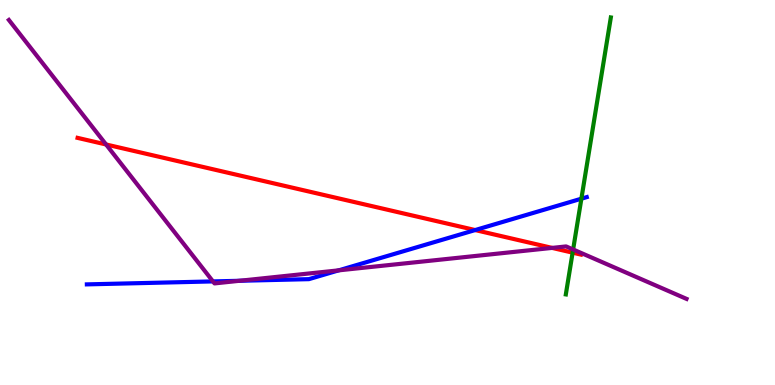[{'lines': ['blue', 'red'], 'intersections': [{'x': 6.13, 'y': 4.02}]}, {'lines': ['green', 'red'], 'intersections': [{'x': 7.39, 'y': 3.44}]}, {'lines': ['purple', 'red'], 'intersections': [{'x': 1.37, 'y': 6.25}, {'x': 7.12, 'y': 3.56}]}, {'lines': ['blue', 'green'], 'intersections': [{'x': 7.5, 'y': 4.84}]}, {'lines': ['blue', 'purple'], 'intersections': [{'x': 2.75, 'y': 2.69}, {'x': 3.09, 'y': 2.71}, {'x': 4.37, 'y': 2.98}]}, {'lines': ['green', 'purple'], 'intersections': [{'x': 7.4, 'y': 3.52}]}]